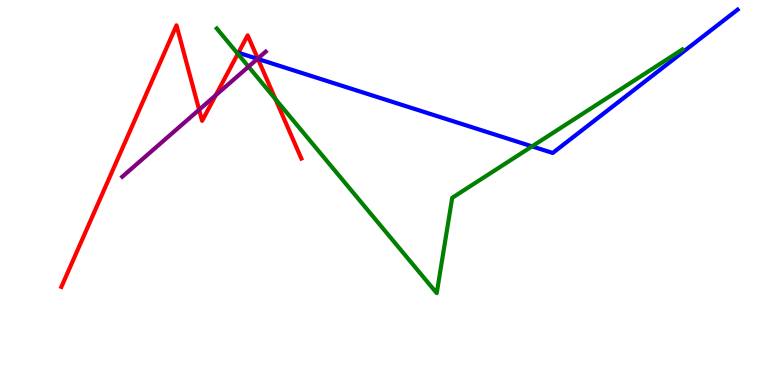[{'lines': ['blue', 'red'], 'intersections': [{'x': 3.33, 'y': 8.47}]}, {'lines': ['green', 'red'], 'intersections': [{'x': 3.07, 'y': 8.6}, {'x': 3.55, 'y': 7.43}]}, {'lines': ['purple', 'red'], 'intersections': [{'x': 2.57, 'y': 7.15}, {'x': 2.78, 'y': 7.53}, {'x': 3.33, 'y': 8.48}]}, {'lines': ['blue', 'green'], 'intersections': [{'x': 6.86, 'y': 6.2}]}, {'lines': ['blue', 'purple'], 'intersections': [{'x': 3.32, 'y': 8.47}]}, {'lines': ['green', 'purple'], 'intersections': [{'x': 3.21, 'y': 8.27}]}]